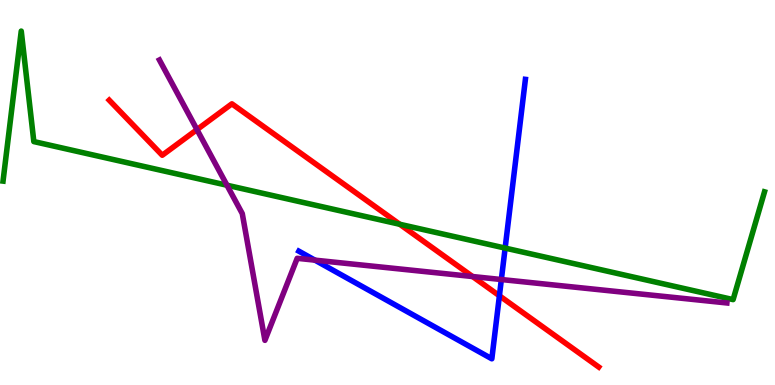[{'lines': ['blue', 'red'], 'intersections': [{'x': 6.44, 'y': 2.32}]}, {'lines': ['green', 'red'], 'intersections': [{'x': 5.16, 'y': 4.17}]}, {'lines': ['purple', 'red'], 'intersections': [{'x': 2.54, 'y': 6.63}, {'x': 6.1, 'y': 2.82}]}, {'lines': ['blue', 'green'], 'intersections': [{'x': 6.52, 'y': 3.56}]}, {'lines': ['blue', 'purple'], 'intersections': [{'x': 4.06, 'y': 3.24}, {'x': 6.47, 'y': 2.74}]}, {'lines': ['green', 'purple'], 'intersections': [{'x': 2.93, 'y': 5.19}]}]